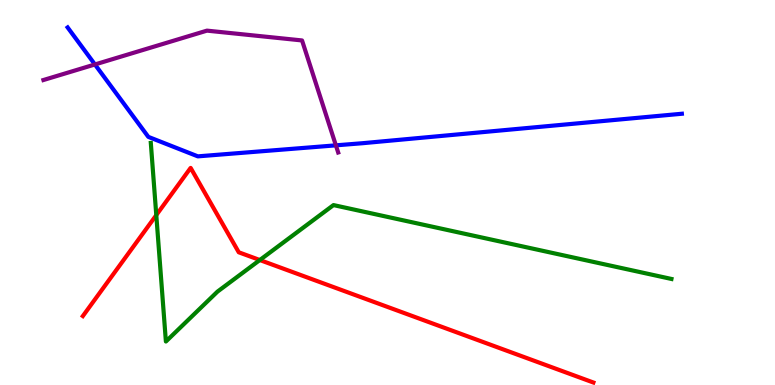[{'lines': ['blue', 'red'], 'intersections': []}, {'lines': ['green', 'red'], 'intersections': [{'x': 2.02, 'y': 4.41}, {'x': 3.35, 'y': 3.25}]}, {'lines': ['purple', 'red'], 'intersections': []}, {'lines': ['blue', 'green'], 'intersections': []}, {'lines': ['blue', 'purple'], 'intersections': [{'x': 1.22, 'y': 8.33}, {'x': 4.33, 'y': 6.22}]}, {'lines': ['green', 'purple'], 'intersections': []}]